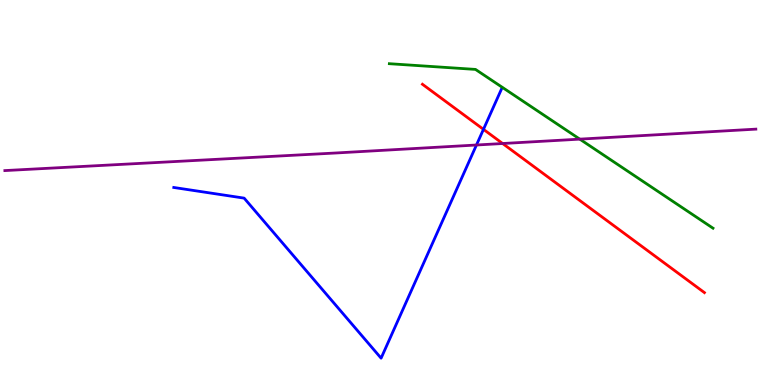[{'lines': ['blue', 'red'], 'intersections': [{'x': 6.24, 'y': 6.64}]}, {'lines': ['green', 'red'], 'intersections': []}, {'lines': ['purple', 'red'], 'intersections': [{'x': 6.49, 'y': 6.27}]}, {'lines': ['blue', 'green'], 'intersections': []}, {'lines': ['blue', 'purple'], 'intersections': [{'x': 6.15, 'y': 6.23}]}, {'lines': ['green', 'purple'], 'intersections': [{'x': 7.48, 'y': 6.39}]}]